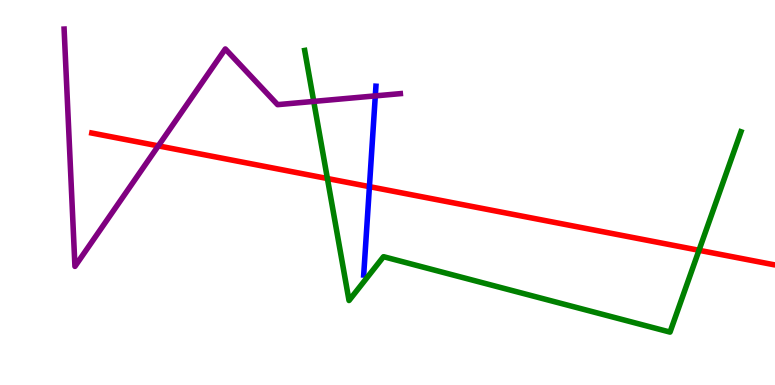[{'lines': ['blue', 'red'], 'intersections': [{'x': 4.77, 'y': 5.15}]}, {'lines': ['green', 'red'], 'intersections': [{'x': 4.22, 'y': 5.36}, {'x': 9.02, 'y': 3.5}]}, {'lines': ['purple', 'red'], 'intersections': [{'x': 2.04, 'y': 6.21}]}, {'lines': ['blue', 'green'], 'intersections': []}, {'lines': ['blue', 'purple'], 'intersections': [{'x': 4.84, 'y': 7.51}]}, {'lines': ['green', 'purple'], 'intersections': [{'x': 4.05, 'y': 7.37}]}]